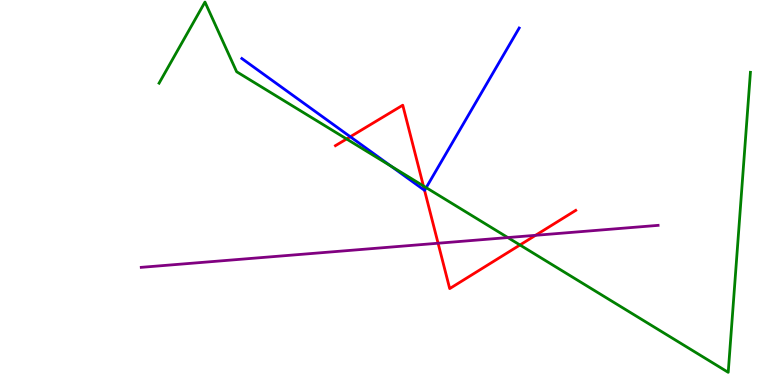[{'lines': ['blue', 'red'], 'intersections': [{'x': 4.52, 'y': 6.45}, {'x': 5.48, 'y': 5.06}]}, {'lines': ['green', 'red'], 'intersections': [{'x': 4.47, 'y': 6.39}, {'x': 5.46, 'y': 5.17}, {'x': 6.71, 'y': 3.64}]}, {'lines': ['purple', 'red'], 'intersections': [{'x': 5.65, 'y': 3.68}, {'x': 6.91, 'y': 3.89}]}, {'lines': ['blue', 'green'], 'intersections': [{'x': 5.05, 'y': 5.69}, {'x': 5.5, 'y': 5.13}]}, {'lines': ['blue', 'purple'], 'intersections': []}, {'lines': ['green', 'purple'], 'intersections': [{'x': 6.55, 'y': 3.83}]}]